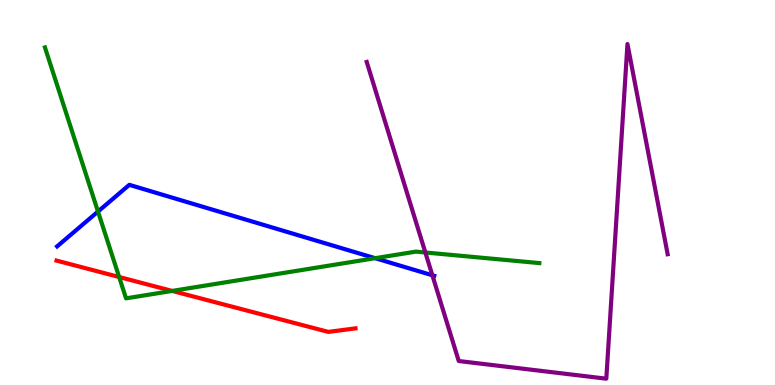[{'lines': ['blue', 'red'], 'intersections': []}, {'lines': ['green', 'red'], 'intersections': [{'x': 1.54, 'y': 2.8}, {'x': 2.22, 'y': 2.44}]}, {'lines': ['purple', 'red'], 'intersections': []}, {'lines': ['blue', 'green'], 'intersections': [{'x': 1.26, 'y': 4.51}, {'x': 4.84, 'y': 3.29}]}, {'lines': ['blue', 'purple'], 'intersections': [{'x': 5.58, 'y': 2.85}]}, {'lines': ['green', 'purple'], 'intersections': [{'x': 5.49, 'y': 3.44}]}]